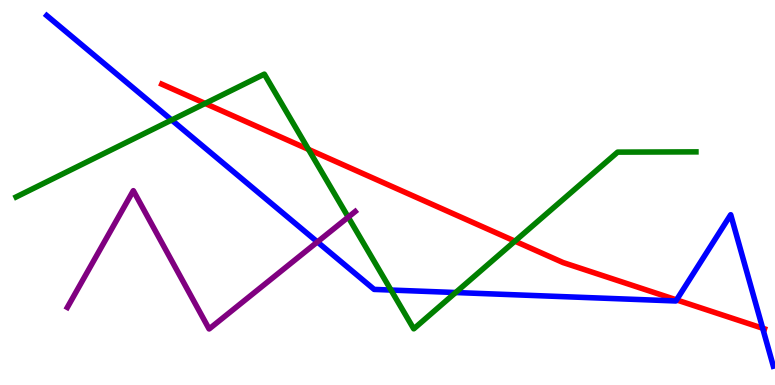[{'lines': ['blue', 'red'], 'intersections': [{'x': 8.73, 'y': 2.21}, {'x': 9.84, 'y': 1.47}]}, {'lines': ['green', 'red'], 'intersections': [{'x': 2.65, 'y': 7.31}, {'x': 3.98, 'y': 6.12}, {'x': 6.64, 'y': 3.74}]}, {'lines': ['purple', 'red'], 'intersections': []}, {'lines': ['blue', 'green'], 'intersections': [{'x': 2.21, 'y': 6.88}, {'x': 5.04, 'y': 2.47}, {'x': 5.88, 'y': 2.4}]}, {'lines': ['blue', 'purple'], 'intersections': [{'x': 4.1, 'y': 3.72}]}, {'lines': ['green', 'purple'], 'intersections': [{'x': 4.49, 'y': 4.36}]}]